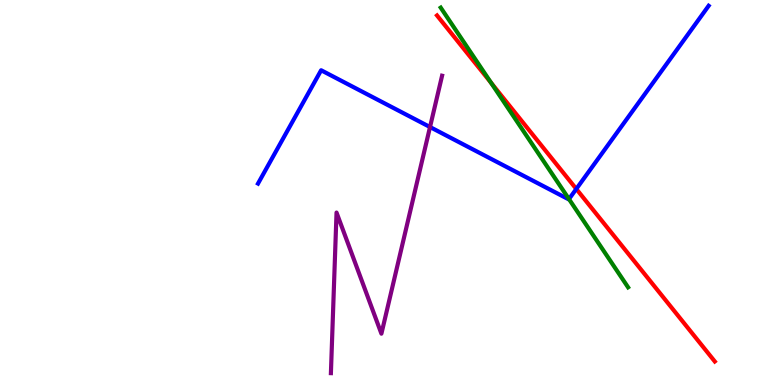[{'lines': ['blue', 'red'], 'intersections': [{'x': 7.44, 'y': 5.09}]}, {'lines': ['green', 'red'], 'intersections': [{'x': 6.34, 'y': 7.85}]}, {'lines': ['purple', 'red'], 'intersections': []}, {'lines': ['blue', 'green'], 'intersections': [{'x': 7.34, 'y': 4.83}]}, {'lines': ['blue', 'purple'], 'intersections': [{'x': 5.55, 'y': 6.7}]}, {'lines': ['green', 'purple'], 'intersections': []}]